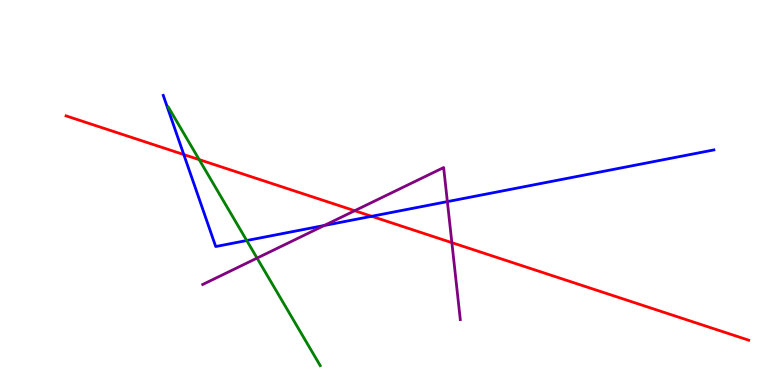[{'lines': ['blue', 'red'], 'intersections': [{'x': 2.37, 'y': 5.99}, {'x': 4.8, 'y': 4.38}]}, {'lines': ['green', 'red'], 'intersections': [{'x': 2.57, 'y': 5.85}]}, {'lines': ['purple', 'red'], 'intersections': [{'x': 4.58, 'y': 4.53}, {'x': 5.83, 'y': 3.7}]}, {'lines': ['blue', 'green'], 'intersections': [{'x': 3.18, 'y': 3.75}]}, {'lines': ['blue', 'purple'], 'intersections': [{'x': 4.18, 'y': 4.14}, {'x': 5.77, 'y': 4.76}]}, {'lines': ['green', 'purple'], 'intersections': [{'x': 3.32, 'y': 3.3}]}]